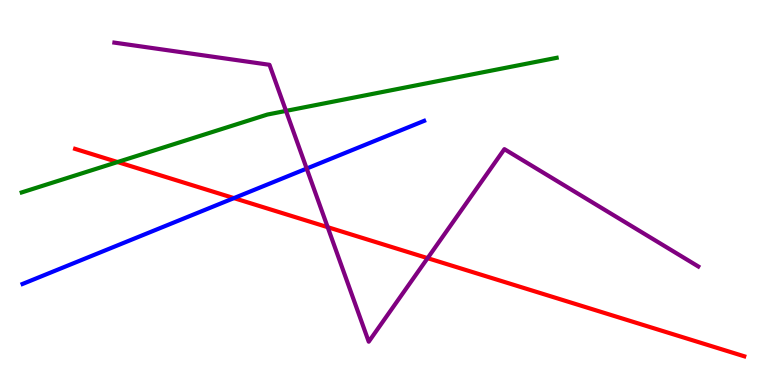[{'lines': ['blue', 'red'], 'intersections': [{'x': 3.02, 'y': 4.85}]}, {'lines': ['green', 'red'], 'intersections': [{'x': 1.52, 'y': 5.79}]}, {'lines': ['purple', 'red'], 'intersections': [{'x': 4.23, 'y': 4.1}, {'x': 5.52, 'y': 3.29}]}, {'lines': ['blue', 'green'], 'intersections': []}, {'lines': ['blue', 'purple'], 'intersections': [{'x': 3.96, 'y': 5.62}]}, {'lines': ['green', 'purple'], 'intersections': [{'x': 3.69, 'y': 7.12}]}]